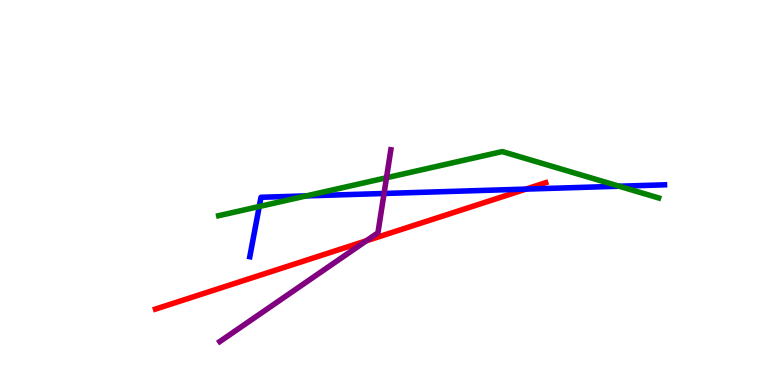[{'lines': ['blue', 'red'], 'intersections': [{'x': 6.79, 'y': 5.09}]}, {'lines': ['green', 'red'], 'intersections': []}, {'lines': ['purple', 'red'], 'intersections': [{'x': 4.73, 'y': 3.75}]}, {'lines': ['blue', 'green'], 'intersections': [{'x': 3.35, 'y': 4.64}, {'x': 3.95, 'y': 4.91}, {'x': 7.99, 'y': 5.16}]}, {'lines': ['blue', 'purple'], 'intersections': [{'x': 4.96, 'y': 4.97}]}, {'lines': ['green', 'purple'], 'intersections': [{'x': 4.99, 'y': 5.38}]}]